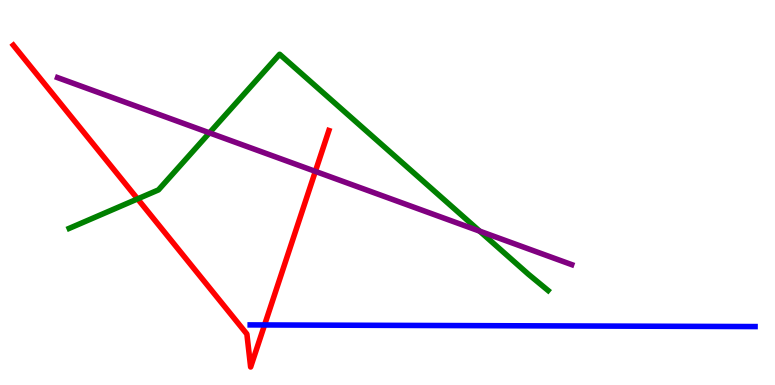[{'lines': ['blue', 'red'], 'intersections': [{'x': 3.41, 'y': 1.56}]}, {'lines': ['green', 'red'], 'intersections': [{'x': 1.78, 'y': 4.83}]}, {'lines': ['purple', 'red'], 'intersections': [{'x': 4.07, 'y': 5.55}]}, {'lines': ['blue', 'green'], 'intersections': []}, {'lines': ['blue', 'purple'], 'intersections': []}, {'lines': ['green', 'purple'], 'intersections': [{'x': 2.7, 'y': 6.55}, {'x': 6.19, 'y': 4.0}]}]